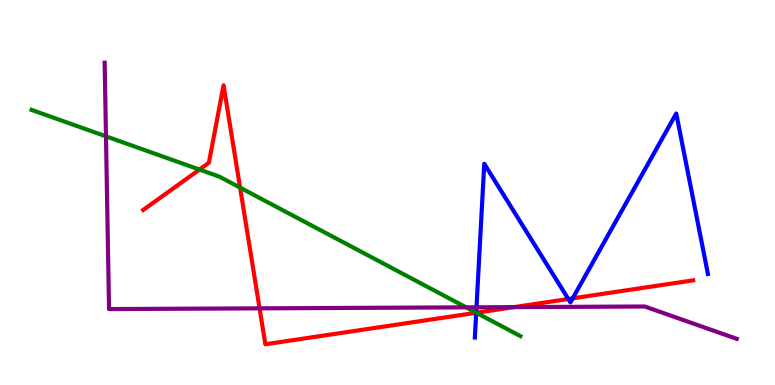[{'lines': ['blue', 'red'], 'intersections': [{'x': 6.14, 'y': 1.88}, {'x': 7.33, 'y': 2.23}, {'x': 7.39, 'y': 2.25}]}, {'lines': ['green', 'red'], 'intersections': [{'x': 2.57, 'y': 5.6}, {'x': 3.1, 'y': 5.13}, {'x': 6.15, 'y': 1.88}]}, {'lines': ['purple', 'red'], 'intersections': [{'x': 3.35, 'y': 1.99}, {'x': 6.63, 'y': 2.02}]}, {'lines': ['blue', 'green'], 'intersections': [{'x': 6.14, 'y': 1.88}]}, {'lines': ['blue', 'purple'], 'intersections': [{'x': 6.15, 'y': 2.02}]}, {'lines': ['green', 'purple'], 'intersections': [{'x': 1.37, 'y': 6.46}, {'x': 6.01, 'y': 2.02}]}]